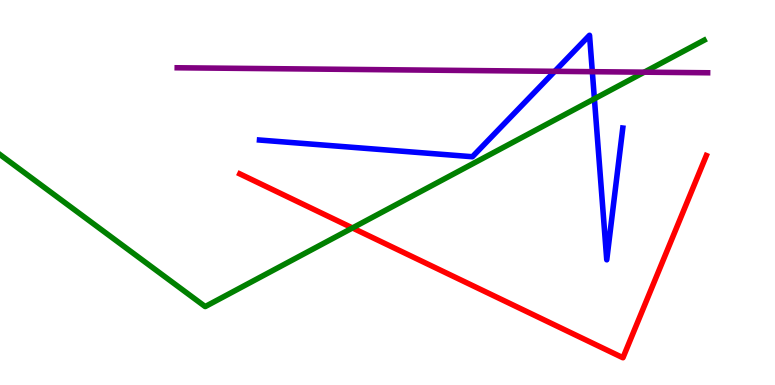[{'lines': ['blue', 'red'], 'intersections': []}, {'lines': ['green', 'red'], 'intersections': [{'x': 4.55, 'y': 4.08}]}, {'lines': ['purple', 'red'], 'intersections': []}, {'lines': ['blue', 'green'], 'intersections': [{'x': 7.67, 'y': 7.43}]}, {'lines': ['blue', 'purple'], 'intersections': [{'x': 7.16, 'y': 8.15}, {'x': 7.64, 'y': 8.14}]}, {'lines': ['green', 'purple'], 'intersections': [{'x': 8.31, 'y': 8.13}]}]